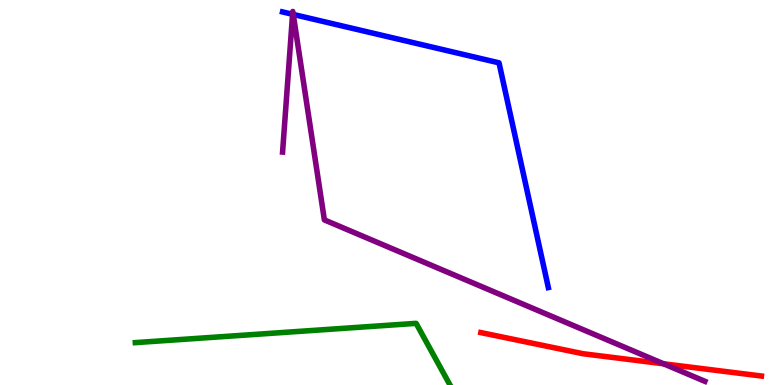[{'lines': ['blue', 'red'], 'intersections': []}, {'lines': ['green', 'red'], 'intersections': []}, {'lines': ['purple', 'red'], 'intersections': [{'x': 8.56, 'y': 0.551}]}, {'lines': ['blue', 'green'], 'intersections': []}, {'lines': ['blue', 'purple'], 'intersections': [{'x': 3.78, 'y': 9.63}, {'x': 3.78, 'y': 9.63}]}, {'lines': ['green', 'purple'], 'intersections': []}]